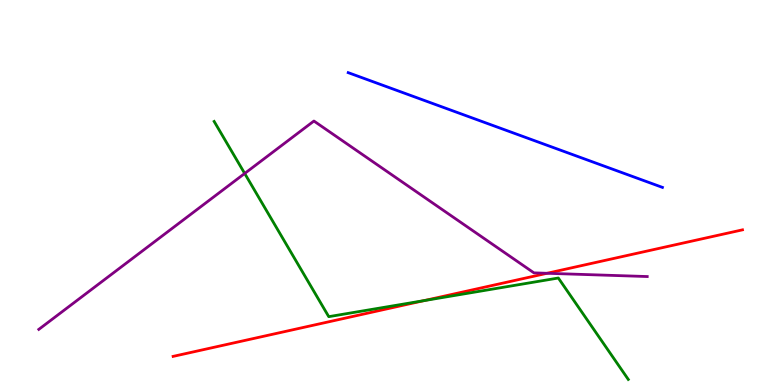[{'lines': ['blue', 'red'], 'intersections': []}, {'lines': ['green', 'red'], 'intersections': [{'x': 5.47, 'y': 2.19}]}, {'lines': ['purple', 'red'], 'intersections': [{'x': 7.06, 'y': 2.9}]}, {'lines': ['blue', 'green'], 'intersections': []}, {'lines': ['blue', 'purple'], 'intersections': []}, {'lines': ['green', 'purple'], 'intersections': [{'x': 3.16, 'y': 5.49}]}]